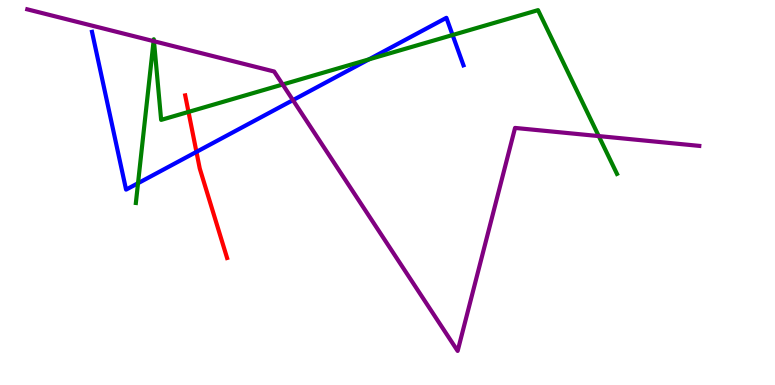[{'lines': ['blue', 'red'], 'intersections': [{'x': 2.53, 'y': 6.05}]}, {'lines': ['green', 'red'], 'intersections': [{'x': 2.43, 'y': 7.09}]}, {'lines': ['purple', 'red'], 'intersections': []}, {'lines': ['blue', 'green'], 'intersections': [{'x': 1.78, 'y': 5.24}, {'x': 4.76, 'y': 8.46}, {'x': 5.84, 'y': 9.09}]}, {'lines': ['blue', 'purple'], 'intersections': [{'x': 3.78, 'y': 7.4}]}, {'lines': ['green', 'purple'], 'intersections': [{'x': 1.98, 'y': 8.93}, {'x': 1.99, 'y': 8.93}, {'x': 3.65, 'y': 7.81}, {'x': 7.73, 'y': 6.47}]}]